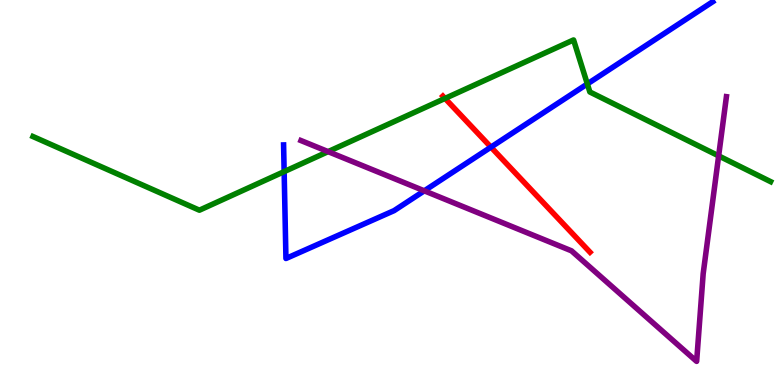[{'lines': ['blue', 'red'], 'intersections': [{'x': 6.33, 'y': 6.18}]}, {'lines': ['green', 'red'], 'intersections': [{'x': 5.74, 'y': 7.44}]}, {'lines': ['purple', 'red'], 'intersections': []}, {'lines': ['blue', 'green'], 'intersections': [{'x': 3.67, 'y': 5.54}, {'x': 7.58, 'y': 7.82}]}, {'lines': ['blue', 'purple'], 'intersections': [{'x': 5.47, 'y': 5.04}]}, {'lines': ['green', 'purple'], 'intersections': [{'x': 4.23, 'y': 6.06}, {'x': 9.27, 'y': 5.95}]}]